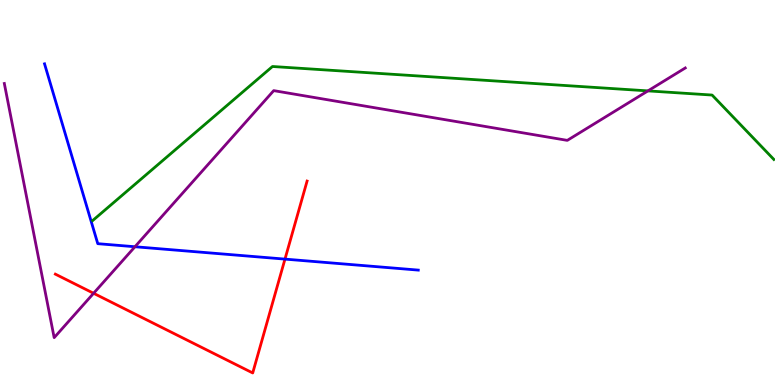[{'lines': ['blue', 'red'], 'intersections': [{'x': 3.68, 'y': 3.27}]}, {'lines': ['green', 'red'], 'intersections': []}, {'lines': ['purple', 'red'], 'intersections': [{'x': 1.21, 'y': 2.38}]}, {'lines': ['blue', 'green'], 'intersections': []}, {'lines': ['blue', 'purple'], 'intersections': [{'x': 1.74, 'y': 3.59}]}, {'lines': ['green', 'purple'], 'intersections': [{'x': 8.36, 'y': 7.64}]}]